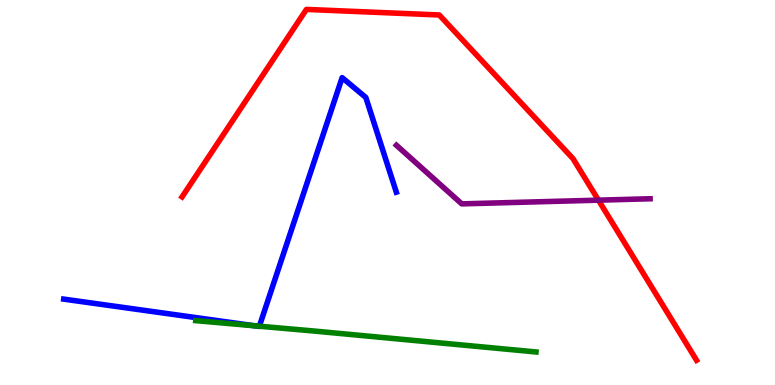[{'lines': ['blue', 'red'], 'intersections': []}, {'lines': ['green', 'red'], 'intersections': []}, {'lines': ['purple', 'red'], 'intersections': [{'x': 7.72, 'y': 4.8}]}, {'lines': ['blue', 'green'], 'intersections': [{'x': 3.29, 'y': 1.54}, {'x': 3.35, 'y': 1.53}]}, {'lines': ['blue', 'purple'], 'intersections': []}, {'lines': ['green', 'purple'], 'intersections': []}]